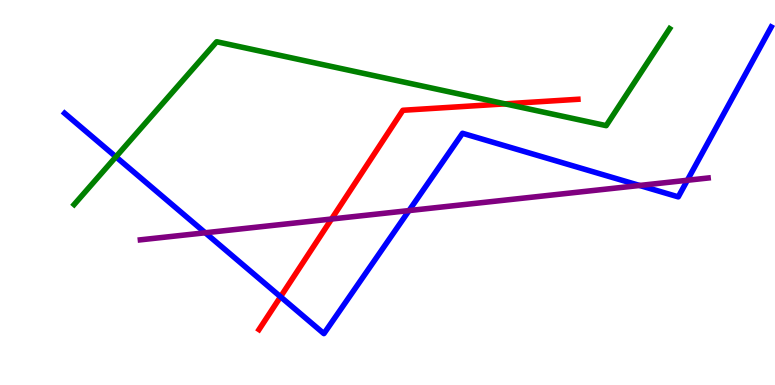[{'lines': ['blue', 'red'], 'intersections': [{'x': 3.62, 'y': 2.29}]}, {'lines': ['green', 'red'], 'intersections': [{'x': 6.52, 'y': 7.3}]}, {'lines': ['purple', 'red'], 'intersections': [{'x': 4.28, 'y': 4.31}]}, {'lines': ['blue', 'green'], 'intersections': [{'x': 1.5, 'y': 5.93}]}, {'lines': ['blue', 'purple'], 'intersections': [{'x': 2.65, 'y': 3.95}, {'x': 5.28, 'y': 4.53}, {'x': 8.25, 'y': 5.18}, {'x': 8.87, 'y': 5.32}]}, {'lines': ['green', 'purple'], 'intersections': []}]